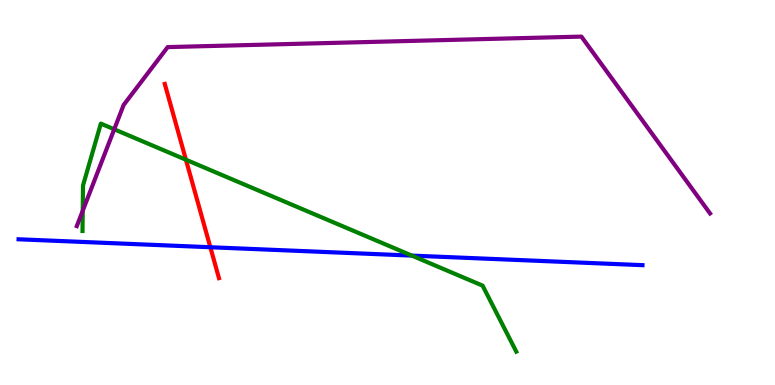[{'lines': ['blue', 'red'], 'intersections': [{'x': 2.71, 'y': 3.58}]}, {'lines': ['green', 'red'], 'intersections': [{'x': 2.4, 'y': 5.85}]}, {'lines': ['purple', 'red'], 'intersections': []}, {'lines': ['blue', 'green'], 'intersections': [{'x': 5.31, 'y': 3.36}]}, {'lines': ['blue', 'purple'], 'intersections': []}, {'lines': ['green', 'purple'], 'intersections': [{'x': 1.07, 'y': 4.53}, {'x': 1.47, 'y': 6.64}]}]